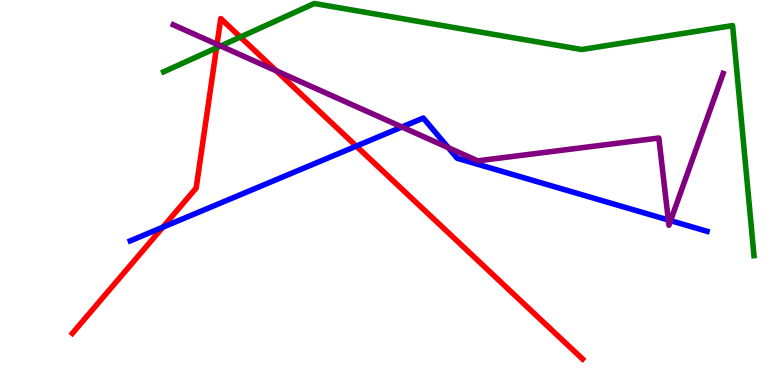[{'lines': ['blue', 'red'], 'intersections': [{'x': 2.1, 'y': 4.1}, {'x': 4.6, 'y': 6.2}]}, {'lines': ['green', 'red'], 'intersections': [{'x': 2.79, 'y': 8.76}, {'x': 3.1, 'y': 9.04}]}, {'lines': ['purple', 'red'], 'intersections': [{'x': 2.8, 'y': 8.85}, {'x': 3.57, 'y': 8.16}]}, {'lines': ['blue', 'green'], 'intersections': []}, {'lines': ['blue', 'purple'], 'intersections': [{'x': 5.19, 'y': 6.7}, {'x': 5.78, 'y': 6.16}, {'x': 8.62, 'y': 4.29}, {'x': 8.65, 'y': 4.27}]}, {'lines': ['green', 'purple'], 'intersections': [{'x': 2.85, 'y': 8.81}]}]